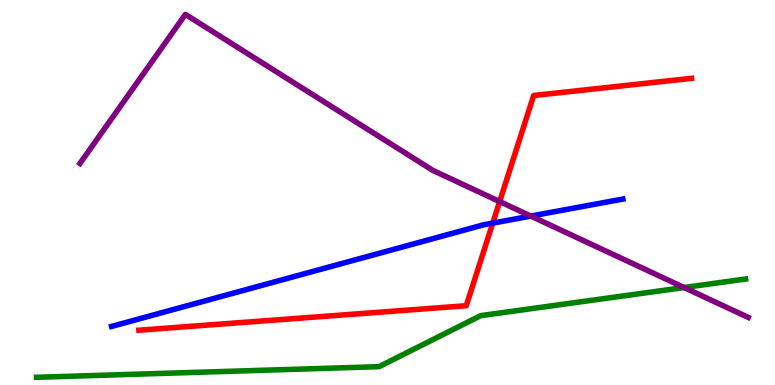[{'lines': ['blue', 'red'], 'intersections': [{'x': 6.36, 'y': 4.2}]}, {'lines': ['green', 'red'], 'intersections': []}, {'lines': ['purple', 'red'], 'intersections': [{'x': 6.45, 'y': 4.76}]}, {'lines': ['blue', 'green'], 'intersections': []}, {'lines': ['blue', 'purple'], 'intersections': [{'x': 6.85, 'y': 4.39}]}, {'lines': ['green', 'purple'], 'intersections': [{'x': 8.83, 'y': 2.53}]}]